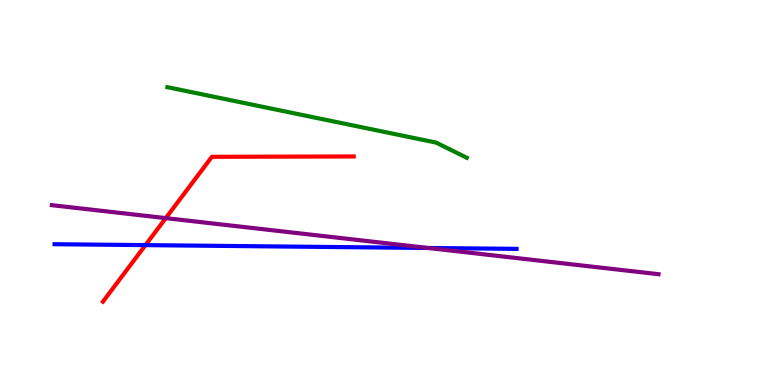[{'lines': ['blue', 'red'], 'intersections': [{'x': 1.88, 'y': 3.63}]}, {'lines': ['green', 'red'], 'intersections': []}, {'lines': ['purple', 'red'], 'intersections': [{'x': 2.14, 'y': 4.33}]}, {'lines': ['blue', 'green'], 'intersections': []}, {'lines': ['blue', 'purple'], 'intersections': [{'x': 5.52, 'y': 3.56}]}, {'lines': ['green', 'purple'], 'intersections': []}]